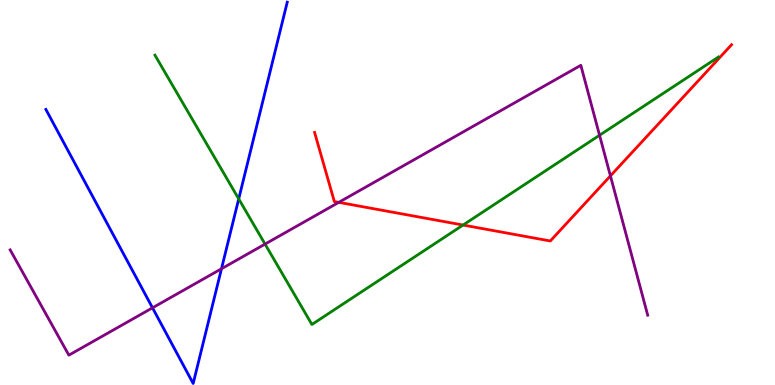[{'lines': ['blue', 'red'], 'intersections': []}, {'lines': ['green', 'red'], 'intersections': [{'x': 5.97, 'y': 4.15}]}, {'lines': ['purple', 'red'], 'intersections': [{'x': 4.37, 'y': 4.74}, {'x': 7.88, 'y': 5.43}]}, {'lines': ['blue', 'green'], 'intersections': [{'x': 3.08, 'y': 4.83}]}, {'lines': ['blue', 'purple'], 'intersections': [{'x': 1.97, 'y': 2.0}, {'x': 2.86, 'y': 3.02}]}, {'lines': ['green', 'purple'], 'intersections': [{'x': 3.42, 'y': 3.66}, {'x': 7.74, 'y': 6.49}]}]